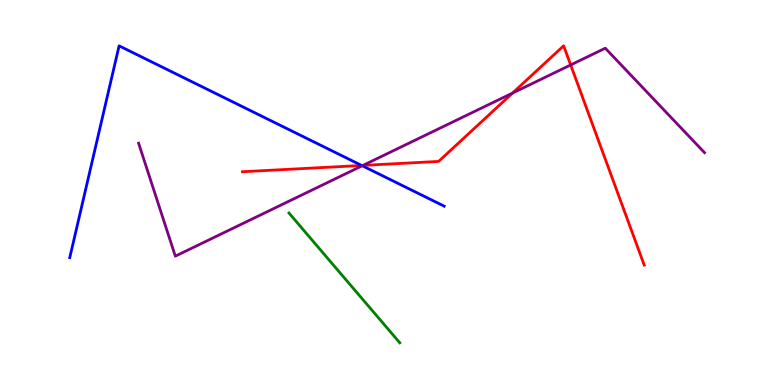[{'lines': ['blue', 'red'], 'intersections': [{'x': 4.67, 'y': 5.7}]}, {'lines': ['green', 'red'], 'intersections': []}, {'lines': ['purple', 'red'], 'intersections': [{'x': 4.68, 'y': 5.7}, {'x': 6.61, 'y': 7.58}, {'x': 7.36, 'y': 8.31}]}, {'lines': ['blue', 'green'], 'intersections': []}, {'lines': ['blue', 'purple'], 'intersections': [{'x': 4.67, 'y': 5.69}]}, {'lines': ['green', 'purple'], 'intersections': []}]